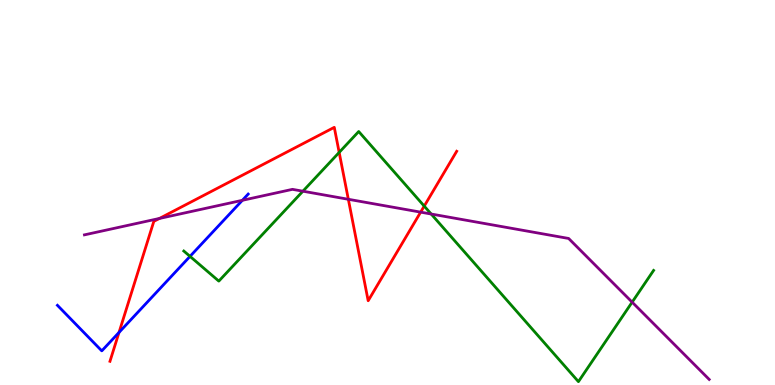[{'lines': ['blue', 'red'], 'intersections': [{'x': 1.54, 'y': 1.37}]}, {'lines': ['green', 'red'], 'intersections': [{'x': 4.38, 'y': 6.04}, {'x': 5.47, 'y': 4.65}]}, {'lines': ['purple', 'red'], 'intersections': [{'x': 2.06, 'y': 4.33}, {'x': 4.49, 'y': 4.82}, {'x': 5.43, 'y': 4.49}]}, {'lines': ['blue', 'green'], 'intersections': [{'x': 2.45, 'y': 3.34}]}, {'lines': ['blue', 'purple'], 'intersections': [{'x': 3.13, 'y': 4.8}]}, {'lines': ['green', 'purple'], 'intersections': [{'x': 3.91, 'y': 5.03}, {'x': 5.56, 'y': 4.44}, {'x': 8.16, 'y': 2.15}]}]